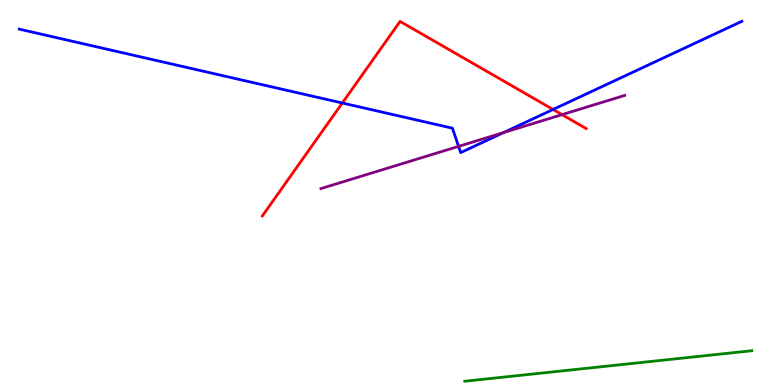[{'lines': ['blue', 'red'], 'intersections': [{'x': 4.42, 'y': 7.32}, {'x': 7.14, 'y': 7.16}]}, {'lines': ['green', 'red'], 'intersections': []}, {'lines': ['purple', 'red'], 'intersections': [{'x': 7.25, 'y': 7.02}]}, {'lines': ['blue', 'green'], 'intersections': []}, {'lines': ['blue', 'purple'], 'intersections': [{'x': 5.92, 'y': 6.2}, {'x': 6.5, 'y': 6.56}]}, {'lines': ['green', 'purple'], 'intersections': []}]